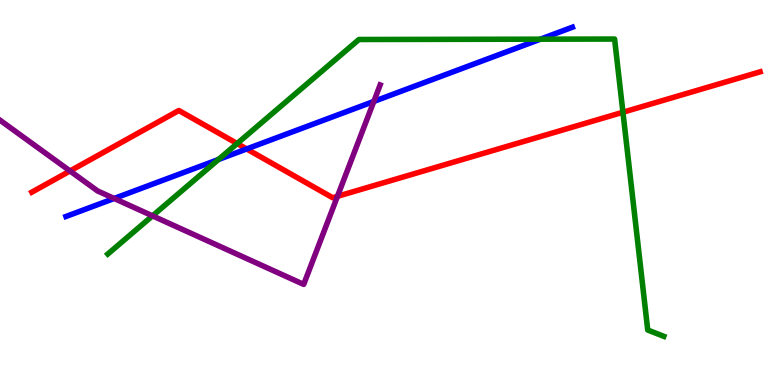[{'lines': ['blue', 'red'], 'intersections': [{'x': 3.18, 'y': 6.13}]}, {'lines': ['green', 'red'], 'intersections': [{'x': 3.06, 'y': 6.27}, {'x': 8.04, 'y': 7.08}]}, {'lines': ['purple', 'red'], 'intersections': [{'x': 0.903, 'y': 5.56}, {'x': 4.35, 'y': 4.9}]}, {'lines': ['blue', 'green'], 'intersections': [{'x': 2.82, 'y': 5.86}, {'x': 6.97, 'y': 8.98}]}, {'lines': ['blue', 'purple'], 'intersections': [{'x': 1.47, 'y': 4.84}, {'x': 4.82, 'y': 7.37}]}, {'lines': ['green', 'purple'], 'intersections': [{'x': 1.97, 'y': 4.39}]}]